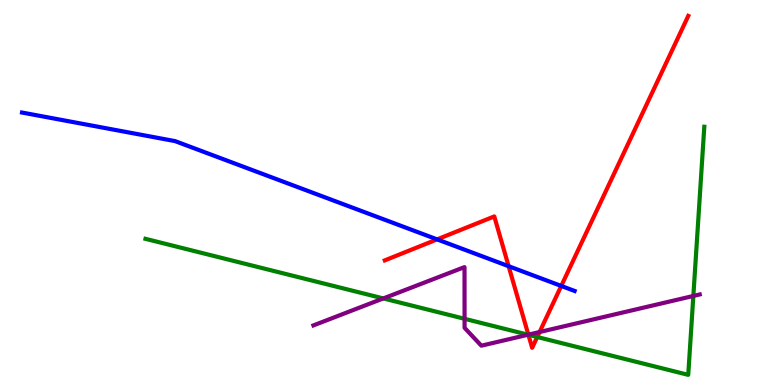[{'lines': ['blue', 'red'], 'intersections': [{'x': 5.64, 'y': 3.78}, {'x': 6.56, 'y': 3.09}, {'x': 7.24, 'y': 2.57}]}, {'lines': ['green', 'red'], 'intersections': [{'x': 6.82, 'y': 1.3}, {'x': 6.93, 'y': 1.25}]}, {'lines': ['purple', 'red'], 'intersections': [{'x': 6.82, 'y': 1.31}, {'x': 6.96, 'y': 1.38}]}, {'lines': ['blue', 'green'], 'intersections': []}, {'lines': ['blue', 'purple'], 'intersections': []}, {'lines': ['green', 'purple'], 'intersections': [{'x': 4.95, 'y': 2.25}, {'x': 5.99, 'y': 1.72}, {'x': 6.81, 'y': 1.31}, {'x': 8.95, 'y': 2.31}]}]